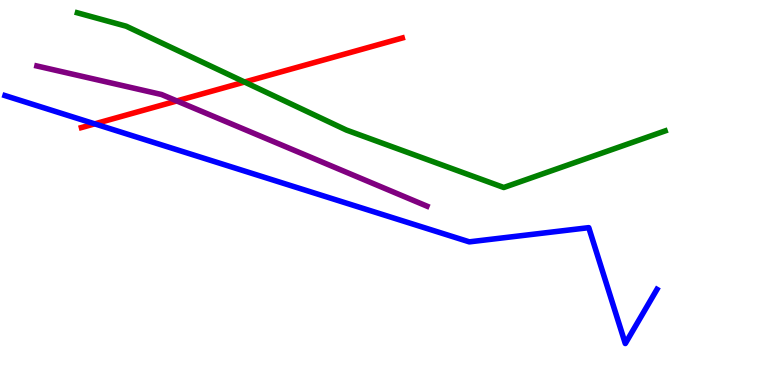[{'lines': ['blue', 'red'], 'intersections': [{'x': 1.22, 'y': 6.78}]}, {'lines': ['green', 'red'], 'intersections': [{'x': 3.16, 'y': 7.87}]}, {'lines': ['purple', 'red'], 'intersections': [{'x': 2.28, 'y': 7.38}]}, {'lines': ['blue', 'green'], 'intersections': []}, {'lines': ['blue', 'purple'], 'intersections': []}, {'lines': ['green', 'purple'], 'intersections': []}]